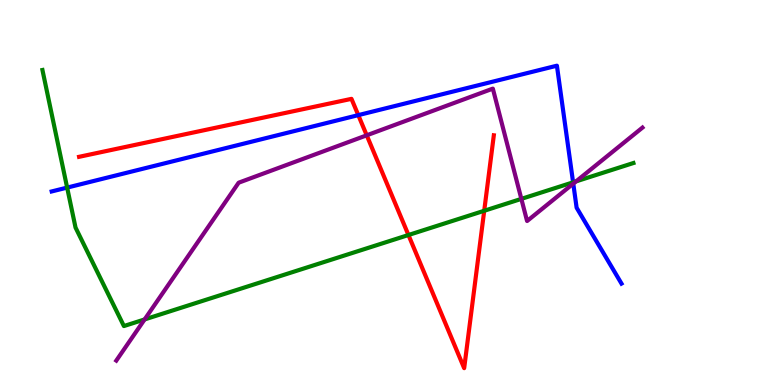[{'lines': ['blue', 'red'], 'intersections': [{'x': 4.62, 'y': 7.01}]}, {'lines': ['green', 'red'], 'intersections': [{'x': 5.27, 'y': 3.9}, {'x': 6.25, 'y': 4.53}]}, {'lines': ['purple', 'red'], 'intersections': [{'x': 4.73, 'y': 6.49}]}, {'lines': ['blue', 'green'], 'intersections': [{'x': 0.866, 'y': 5.13}, {'x': 7.39, 'y': 5.26}]}, {'lines': ['blue', 'purple'], 'intersections': [{'x': 7.4, 'y': 5.23}]}, {'lines': ['green', 'purple'], 'intersections': [{'x': 1.87, 'y': 1.7}, {'x': 6.73, 'y': 4.83}, {'x': 7.43, 'y': 5.29}]}]